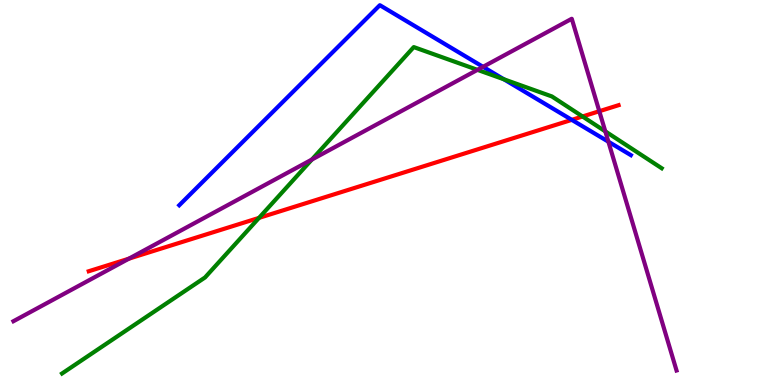[{'lines': ['blue', 'red'], 'intersections': [{'x': 7.38, 'y': 6.89}]}, {'lines': ['green', 'red'], 'intersections': [{'x': 3.34, 'y': 4.34}, {'x': 7.52, 'y': 6.97}]}, {'lines': ['purple', 'red'], 'intersections': [{'x': 1.66, 'y': 3.28}, {'x': 7.73, 'y': 7.11}]}, {'lines': ['blue', 'green'], 'intersections': [{'x': 6.5, 'y': 7.94}]}, {'lines': ['blue', 'purple'], 'intersections': [{'x': 6.23, 'y': 8.26}, {'x': 7.85, 'y': 6.32}]}, {'lines': ['green', 'purple'], 'intersections': [{'x': 4.02, 'y': 5.86}, {'x': 6.16, 'y': 8.19}, {'x': 7.81, 'y': 6.59}]}]